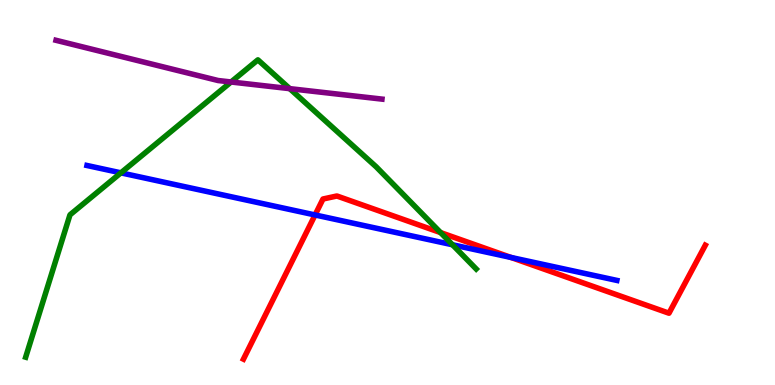[{'lines': ['blue', 'red'], 'intersections': [{'x': 4.07, 'y': 4.42}, {'x': 6.59, 'y': 3.31}]}, {'lines': ['green', 'red'], 'intersections': [{'x': 5.68, 'y': 3.96}]}, {'lines': ['purple', 'red'], 'intersections': []}, {'lines': ['blue', 'green'], 'intersections': [{'x': 1.56, 'y': 5.51}, {'x': 5.84, 'y': 3.64}]}, {'lines': ['blue', 'purple'], 'intersections': []}, {'lines': ['green', 'purple'], 'intersections': [{'x': 2.98, 'y': 7.87}, {'x': 3.74, 'y': 7.7}]}]